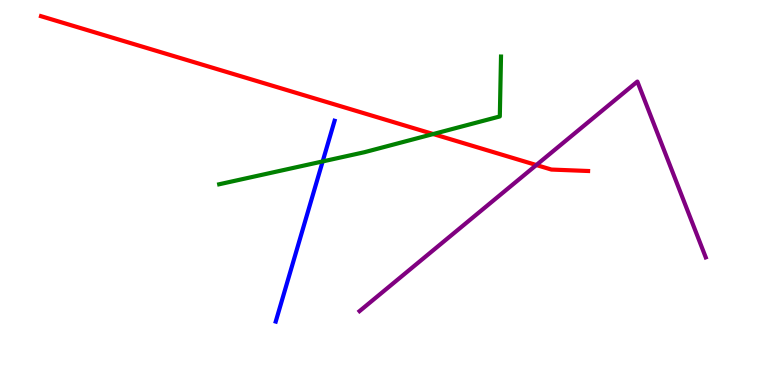[{'lines': ['blue', 'red'], 'intersections': []}, {'lines': ['green', 'red'], 'intersections': [{'x': 5.59, 'y': 6.52}]}, {'lines': ['purple', 'red'], 'intersections': [{'x': 6.92, 'y': 5.71}]}, {'lines': ['blue', 'green'], 'intersections': [{'x': 4.16, 'y': 5.81}]}, {'lines': ['blue', 'purple'], 'intersections': []}, {'lines': ['green', 'purple'], 'intersections': []}]